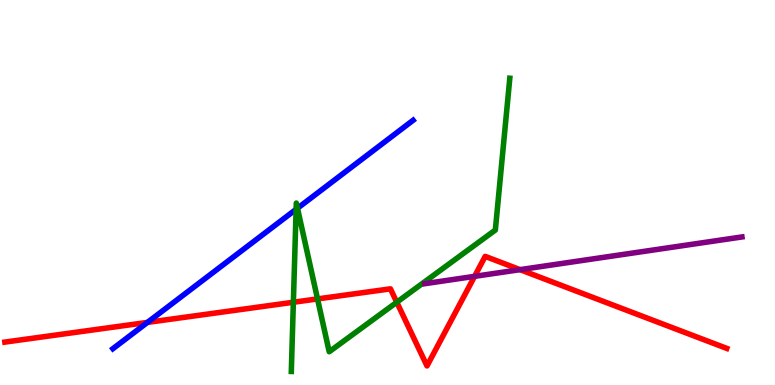[{'lines': ['blue', 'red'], 'intersections': [{'x': 1.9, 'y': 1.63}]}, {'lines': ['green', 'red'], 'intersections': [{'x': 3.79, 'y': 2.15}, {'x': 4.1, 'y': 2.24}, {'x': 5.12, 'y': 2.15}]}, {'lines': ['purple', 'red'], 'intersections': [{'x': 6.12, 'y': 2.82}, {'x': 6.71, 'y': 3.0}]}, {'lines': ['blue', 'green'], 'intersections': [{'x': 3.82, 'y': 4.56}, {'x': 3.84, 'y': 4.59}]}, {'lines': ['blue', 'purple'], 'intersections': []}, {'lines': ['green', 'purple'], 'intersections': []}]